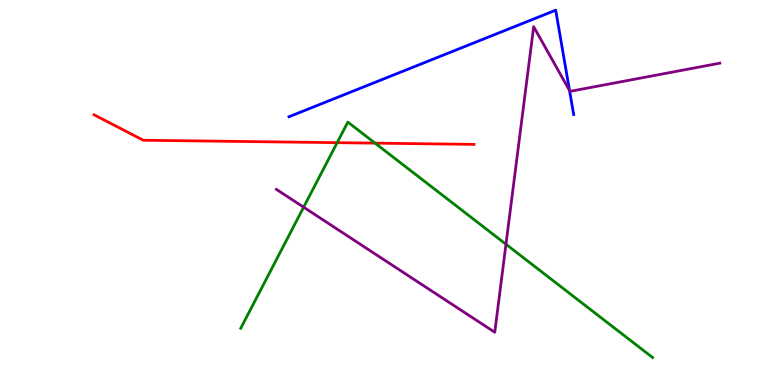[{'lines': ['blue', 'red'], 'intersections': []}, {'lines': ['green', 'red'], 'intersections': [{'x': 4.35, 'y': 6.29}, {'x': 4.84, 'y': 6.28}]}, {'lines': ['purple', 'red'], 'intersections': []}, {'lines': ['blue', 'green'], 'intersections': []}, {'lines': ['blue', 'purple'], 'intersections': [{'x': 7.35, 'y': 7.65}]}, {'lines': ['green', 'purple'], 'intersections': [{'x': 3.92, 'y': 4.62}, {'x': 6.53, 'y': 3.66}]}]